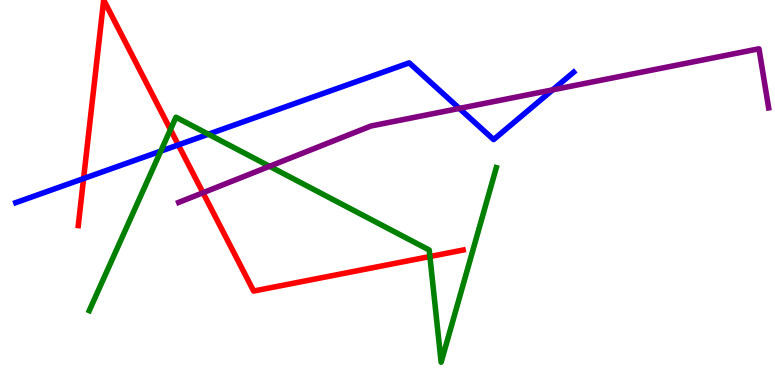[{'lines': ['blue', 'red'], 'intersections': [{'x': 1.08, 'y': 5.36}, {'x': 2.3, 'y': 6.24}]}, {'lines': ['green', 'red'], 'intersections': [{'x': 2.2, 'y': 6.63}, {'x': 5.55, 'y': 3.34}]}, {'lines': ['purple', 'red'], 'intersections': [{'x': 2.62, 'y': 4.99}]}, {'lines': ['blue', 'green'], 'intersections': [{'x': 2.07, 'y': 6.07}, {'x': 2.69, 'y': 6.51}]}, {'lines': ['blue', 'purple'], 'intersections': [{'x': 5.93, 'y': 7.18}, {'x': 7.13, 'y': 7.67}]}, {'lines': ['green', 'purple'], 'intersections': [{'x': 3.48, 'y': 5.68}]}]